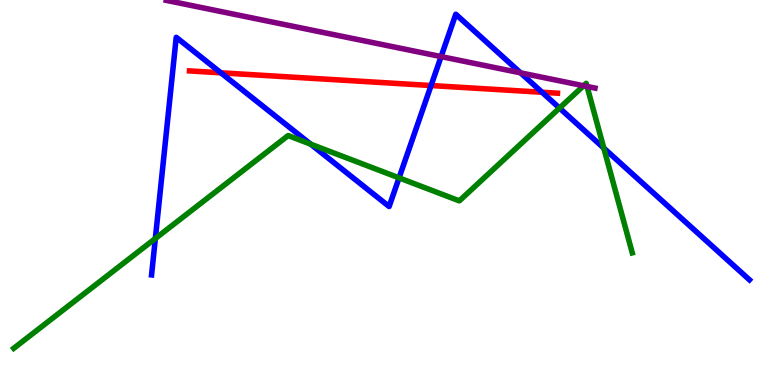[{'lines': ['blue', 'red'], 'intersections': [{'x': 2.85, 'y': 8.11}, {'x': 5.56, 'y': 7.78}, {'x': 6.99, 'y': 7.6}]}, {'lines': ['green', 'red'], 'intersections': []}, {'lines': ['purple', 'red'], 'intersections': []}, {'lines': ['blue', 'green'], 'intersections': [{'x': 2.0, 'y': 3.8}, {'x': 4.01, 'y': 6.26}, {'x': 5.15, 'y': 5.38}, {'x': 7.22, 'y': 7.19}, {'x': 7.79, 'y': 6.15}]}, {'lines': ['blue', 'purple'], 'intersections': [{'x': 5.69, 'y': 8.53}, {'x': 6.72, 'y': 8.11}]}, {'lines': ['green', 'purple'], 'intersections': [{'x': 7.53, 'y': 7.77}, {'x': 7.57, 'y': 7.75}]}]